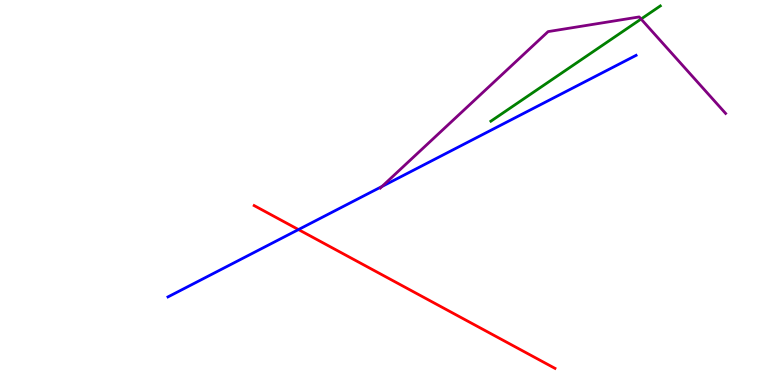[{'lines': ['blue', 'red'], 'intersections': [{'x': 3.85, 'y': 4.04}]}, {'lines': ['green', 'red'], 'intersections': []}, {'lines': ['purple', 'red'], 'intersections': []}, {'lines': ['blue', 'green'], 'intersections': []}, {'lines': ['blue', 'purple'], 'intersections': [{'x': 4.93, 'y': 5.16}]}, {'lines': ['green', 'purple'], 'intersections': [{'x': 8.27, 'y': 9.51}]}]